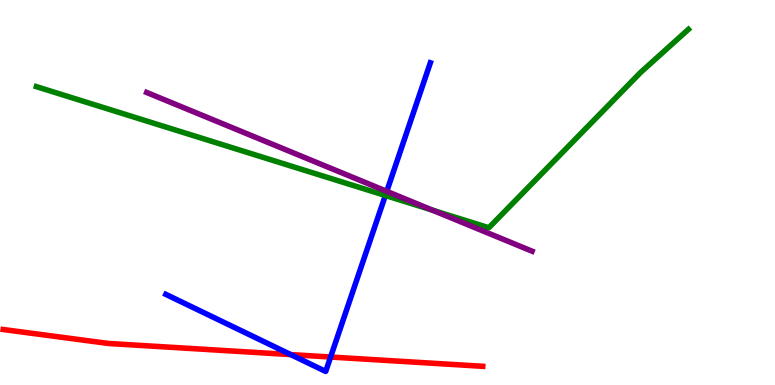[{'lines': ['blue', 'red'], 'intersections': [{'x': 3.75, 'y': 0.79}, {'x': 4.27, 'y': 0.727}]}, {'lines': ['green', 'red'], 'intersections': []}, {'lines': ['purple', 'red'], 'intersections': []}, {'lines': ['blue', 'green'], 'intersections': [{'x': 4.97, 'y': 4.92}]}, {'lines': ['blue', 'purple'], 'intersections': [{'x': 4.99, 'y': 5.03}]}, {'lines': ['green', 'purple'], 'intersections': [{'x': 5.58, 'y': 4.54}]}]